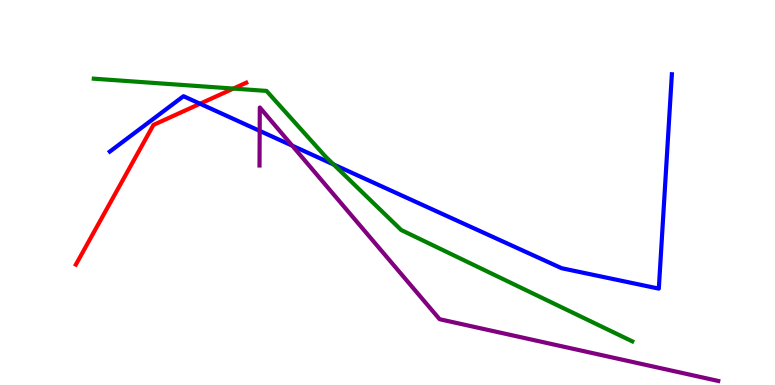[{'lines': ['blue', 'red'], 'intersections': [{'x': 2.58, 'y': 7.31}]}, {'lines': ['green', 'red'], 'intersections': [{'x': 3.01, 'y': 7.7}]}, {'lines': ['purple', 'red'], 'intersections': []}, {'lines': ['blue', 'green'], 'intersections': [{'x': 4.3, 'y': 5.73}]}, {'lines': ['blue', 'purple'], 'intersections': [{'x': 3.35, 'y': 6.6}, {'x': 3.77, 'y': 6.22}]}, {'lines': ['green', 'purple'], 'intersections': []}]